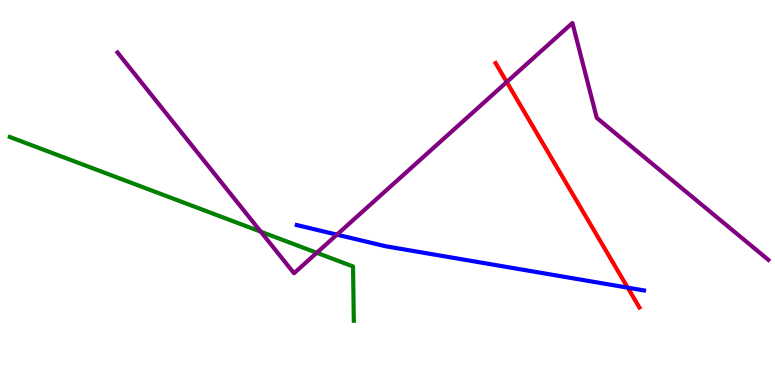[{'lines': ['blue', 'red'], 'intersections': [{'x': 8.1, 'y': 2.53}]}, {'lines': ['green', 'red'], 'intersections': []}, {'lines': ['purple', 'red'], 'intersections': [{'x': 6.54, 'y': 7.87}]}, {'lines': ['blue', 'green'], 'intersections': []}, {'lines': ['blue', 'purple'], 'intersections': [{'x': 4.35, 'y': 3.91}]}, {'lines': ['green', 'purple'], 'intersections': [{'x': 3.36, 'y': 3.98}, {'x': 4.09, 'y': 3.43}]}]